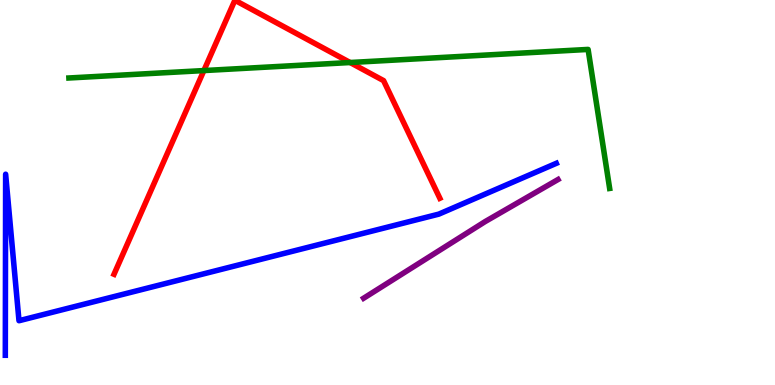[{'lines': ['blue', 'red'], 'intersections': []}, {'lines': ['green', 'red'], 'intersections': [{'x': 2.63, 'y': 8.17}, {'x': 4.52, 'y': 8.38}]}, {'lines': ['purple', 'red'], 'intersections': []}, {'lines': ['blue', 'green'], 'intersections': []}, {'lines': ['blue', 'purple'], 'intersections': []}, {'lines': ['green', 'purple'], 'intersections': []}]